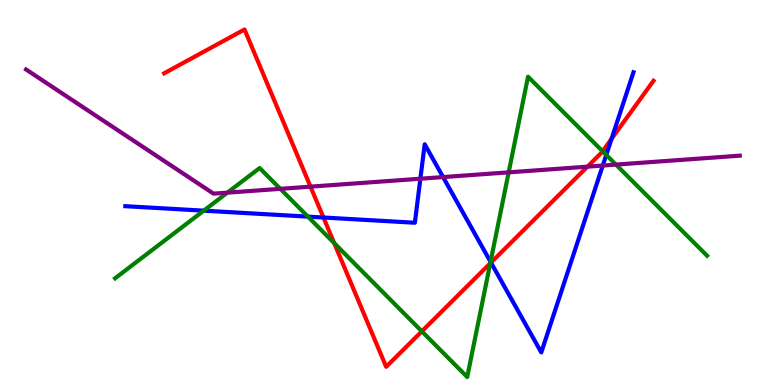[{'lines': ['blue', 'red'], 'intersections': [{'x': 4.17, 'y': 4.35}, {'x': 6.34, 'y': 3.18}, {'x': 7.89, 'y': 6.39}]}, {'lines': ['green', 'red'], 'intersections': [{'x': 4.31, 'y': 3.69}, {'x': 5.44, 'y': 1.39}, {'x': 6.33, 'y': 3.16}, {'x': 7.78, 'y': 6.07}]}, {'lines': ['purple', 'red'], 'intersections': [{'x': 4.01, 'y': 5.15}, {'x': 7.58, 'y': 5.67}]}, {'lines': ['blue', 'green'], 'intersections': [{'x': 2.63, 'y': 4.53}, {'x': 3.97, 'y': 4.37}, {'x': 6.33, 'y': 3.2}, {'x': 7.82, 'y': 5.98}]}, {'lines': ['blue', 'purple'], 'intersections': [{'x': 5.42, 'y': 5.36}, {'x': 5.72, 'y': 5.4}, {'x': 7.78, 'y': 5.7}]}, {'lines': ['green', 'purple'], 'intersections': [{'x': 2.93, 'y': 5.0}, {'x': 3.62, 'y': 5.1}, {'x': 6.56, 'y': 5.52}, {'x': 7.95, 'y': 5.72}]}]